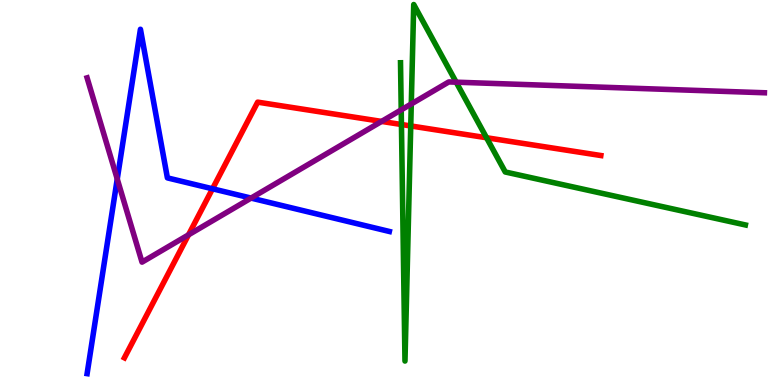[{'lines': ['blue', 'red'], 'intersections': [{'x': 2.74, 'y': 5.1}]}, {'lines': ['green', 'red'], 'intersections': [{'x': 5.18, 'y': 6.77}, {'x': 5.3, 'y': 6.73}, {'x': 6.28, 'y': 6.42}]}, {'lines': ['purple', 'red'], 'intersections': [{'x': 2.43, 'y': 3.9}, {'x': 4.92, 'y': 6.85}]}, {'lines': ['blue', 'green'], 'intersections': []}, {'lines': ['blue', 'purple'], 'intersections': [{'x': 1.51, 'y': 5.35}, {'x': 3.24, 'y': 4.85}]}, {'lines': ['green', 'purple'], 'intersections': [{'x': 5.18, 'y': 7.15}, {'x': 5.31, 'y': 7.3}, {'x': 5.89, 'y': 7.87}]}]